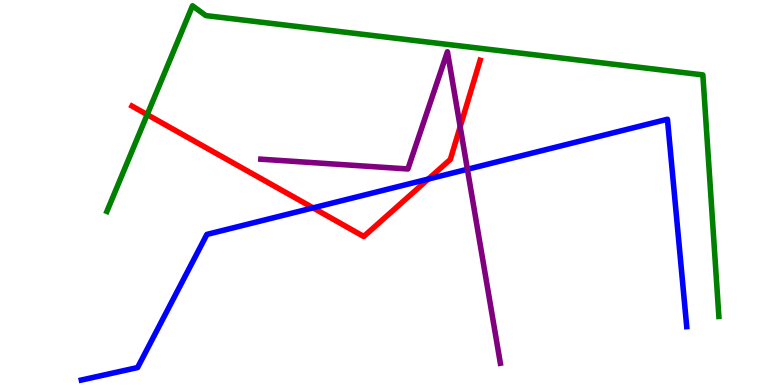[{'lines': ['blue', 'red'], 'intersections': [{'x': 4.04, 'y': 4.6}, {'x': 5.53, 'y': 5.35}]}, {'lines': ['green', 'red'], 'intersections': [{'x': 1.9, 'y': 7.02}]}, {'lines': ['purple', 'red'], 'intersections': [{'x': 5.94, 'y': 6.71}]}, {'lines': ['blue', 'green'], 'intersections': []}, {'lines': ['blue', 'purple'], 'intersections': [{'x': 6.03, 'y': 5.6}]}, {'lines': ['green', 'purple'], 'intersections': []}]